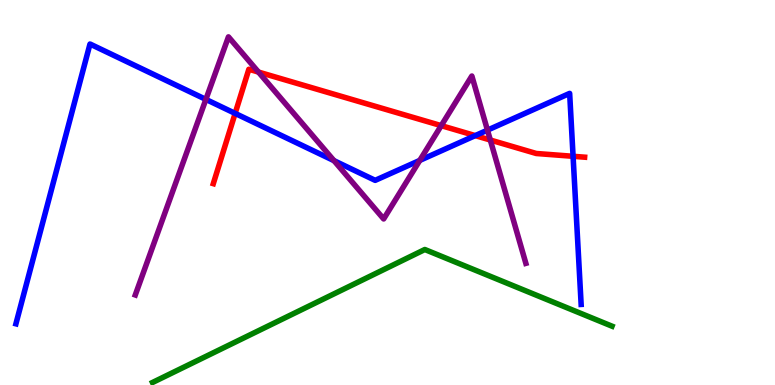[{'lines': ['blue', 'red'], 'intersections': [{'x': 3.03, 'y': 7.05}, {'x': 6.13, 'y': 6.48}, {'x': 7.39, 'y': 5.94}]}, {'lines': ['green', 'red'], 'intersections': []}, {'lines': ['purple', 'red'], 'intersections': [{'x': 3.34, 'y': 8.13}, {'x': 5.69, 'y': 6.74}, {'x': 6.33, 'y': 6.36}]}, {'lines': ['blue', 'green'], 'intersections': []}, {'lines': ['blue', 'purple'], 'intersections': [{'x': 2.66, 'y': 7.42}, {'x': 4.31, 'y': 5.83}, {'x': 5.42, 'y': 5.83}, {'x': 6.29, 'y': 6.62}]}, {'lines': ['green', 'purple'], 'intersections': []}]